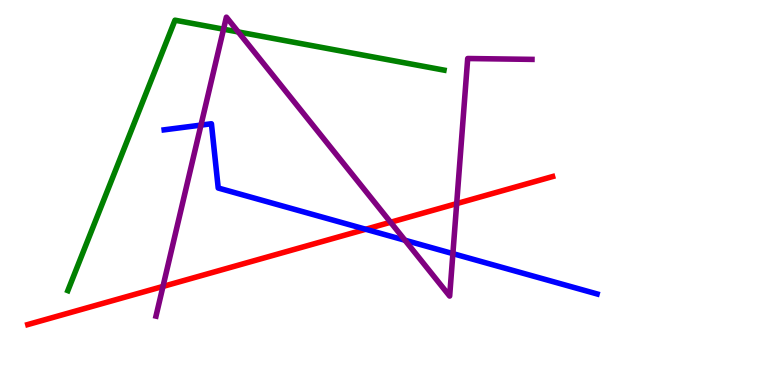[{'lines': ['blue', 'red'], 'intersections': [{'x': 4.72, 'y': 4.05}]}, {'lines': ['green', 'red'], 'intersections': []}, {'lines': ['purple', 'red'], 'intersections': [{'x': 2.1, 'y': 2.56}, {'x': 5.04, 'y': 4.23}, {'x': 5.89, 'y': 4.71}]}, {'lines': ['blue', 'green'], 'intersections': []}, {'lines': ['blue', 'purple'], 'intersections': [{'x': 2.59, 'y': 6.75}, {'x': 5.23, 'y': 3.76}, {'x': 5.84, 'y': 3.41}]}, {'lines': ['green', 'purple'], 'intersections': [{'x': 2.88, 'y': 9.24}, {'x': 3.07, 'y': 9.17}]}]